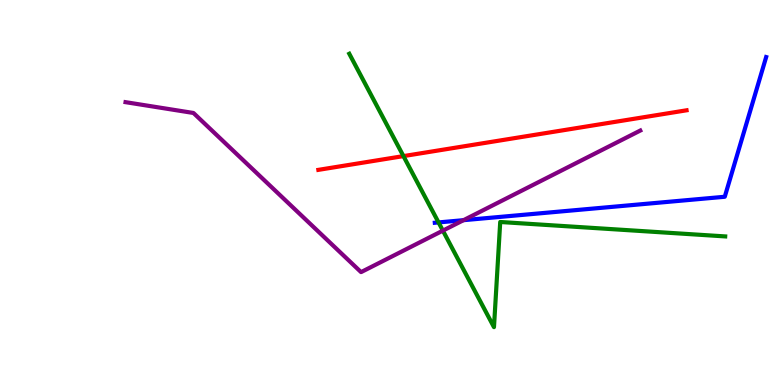[{'lines': ['blue', 'red'], 'intersections': []}, {'lines': ['green', 'red'], 'intersections': [{'x': 5.21, 'y': 5.95}]}, {'lines': ['purple', 'red'], 'intersections': []}, {'lines': ['blue', 'green'], 'intersections': [{'x': 5.66, 'y': 4.22}]}, {'lines': ['blue', 'purple'], 'intersections': [{'x': 5.98, 'y': 4.28}]}, {'lines': ['green', 'purple'], 'intersections': [{'x': 5.71, 'y': 4.01}]}]